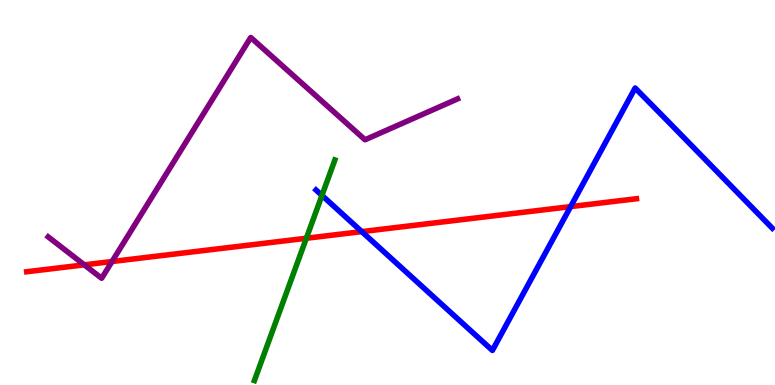[{'lines': ['blue', 'red'], 'intersections': [{'x': 4.67, 'y': 3.98}, {'x': 7.36, 'y': 4.63}]}, {'lines': ['green', 'red'], 'intersections': [{'x': 3.95, 'y': 3.81}]}, {'lines': ['purple', 'red'], 'intersections': [{'x': 1.09, 'y': 3.12}, {'x': 1.45, 'y': 3.21}]}, {'lines': ['blue', 'green'], 'intersections': [{'x': 4.15, 'y': 4.92}]}, {'lines': ['blue', 'purple'], 'intersections': []}, {'lines': ['green', 'purple'], 'intersections': []}]